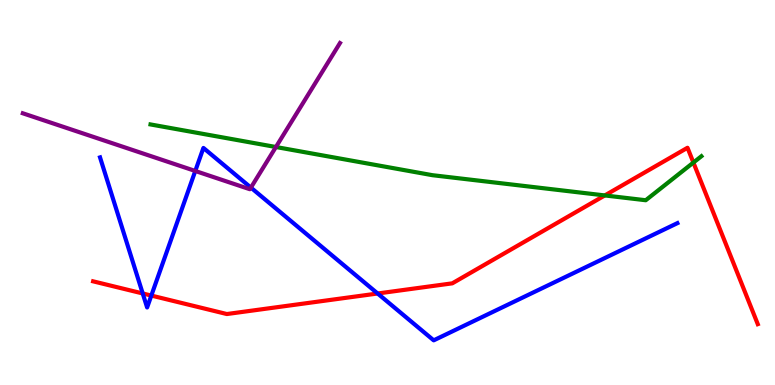[{'lines': ['blue', 'red'], 'intersections': [{'x': 1.84, 'y': 2.38}, {'x': 1.95, 'y': 2.32}, {'x': 4.87, 'y': 2.38}]}, {'lines': ['green', 'red'], 'intersections': [{'x': 7.8, 'y': 4.92}, {'x': 8.95, 'y': 5.78}]}, {'lines': ['purple', 'red'], 'intersections': []}, {'lines': ['blue', 'green'], 'intersections': []}, {'lines': ['blue', 'purple'], 'intersections': [{'x': 2.52, 'y': 5.56}, {'x': 3.24, 'y': 5.13}]}, {'lines': ['green', 'purple'], 'intersections': [{'x': 3.56, 'y': 6.18}]}]